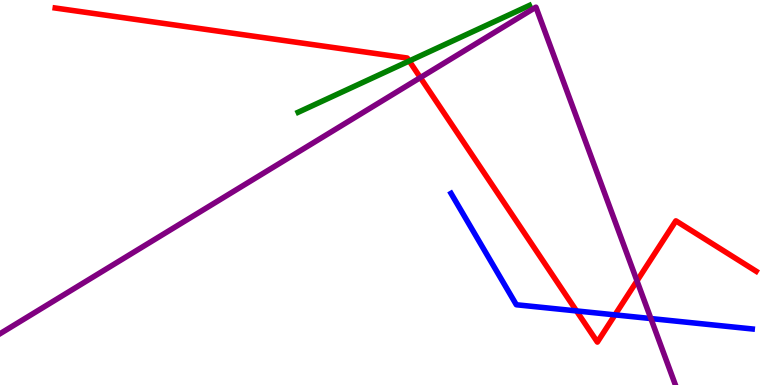[{'lines': ['blue', 'red'], 'intersections': [{'x': 7.44, 'y': 1.92}, {'x': 7.94, 'y': 1.82}]}, {'lines': ['green', 'red'], 'intersections': [{'x': 5.28, 'y': 8.42}]}, {'lines': ['purple', 'red'], 'intersections': [{'x': 5.42, 'y': 7.98}, {'x': 8.22, 'y': 2.7}]}, {'lines': ['blue', 'green'], 'intersections': []}, {'lines': ['blue', 'purple'], 'intersections': [{'x': 8.4, 'y': 1.73}]}, {'lines': ['green', 'purple'], 'intersections': []}]